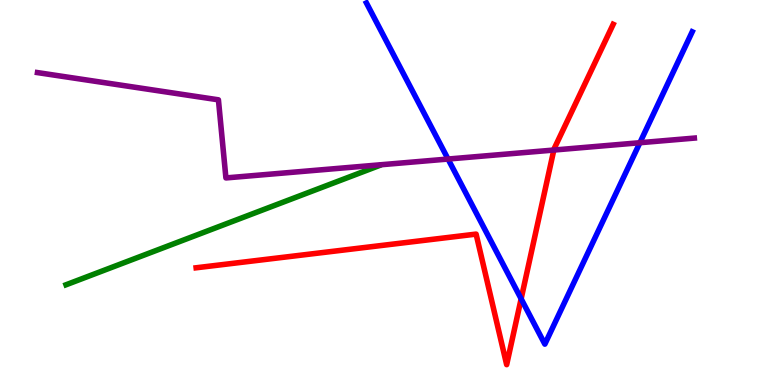[{'lines': ['blue', 'red'], 'intersections': [{'x': 6.72, 'y': 2.24}]}, {'lines': ['green', 'red'], 'intersections': []}, {'lines': ['purple', 'red'], 'intersections': [{'x': 7.15, 'y': 6.1}]}, {'lines': ['blue', 'green'], 'intersections': []}, {'lines': ['blue', 'purple'], 'intersections': [{'x': 5.78, 'y': 5.87}, {'x': 8.26, 'y': 6.29}]}, {'lines': ['green', 'purple'], 'intersections': []}]